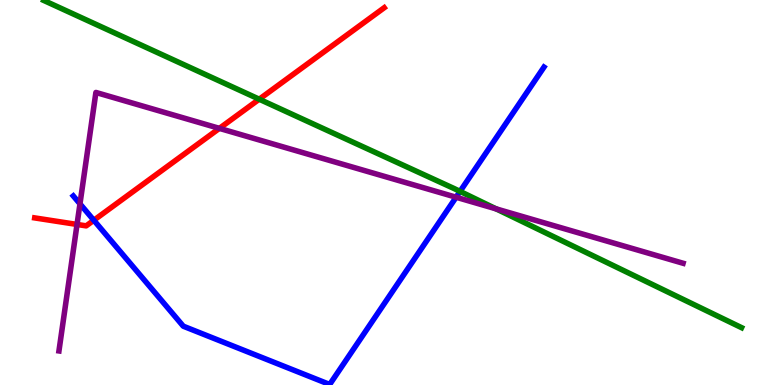[{'lines': ['blue', 'red'], 'intersections': [{'x': 1.21, 'y': 4.28}]}, {'lines': ['green', 'red'], 'intersections': [{'x': 3.34, 'y': 7.42}]}, {'lines': ['purple', 'red'], 'intersections': [{'x': 0.994, 'y': 4.17}, {'x': 2.83, 'y': 6.67}]}, {'lines': ['blue', 'green'], 'intersections': [{'x': 5.94, 'y': 5.03}]}, {'lines': ['blue', 'purple'], 'intersections': [{'x': 1.03, 'y': 4.7}, {'x': 5.89, 'y': 4.88}]}, {'lines': ['green', 'purple'], 'intersections': [{'x': 6.4, 'y': 4.57}]}]